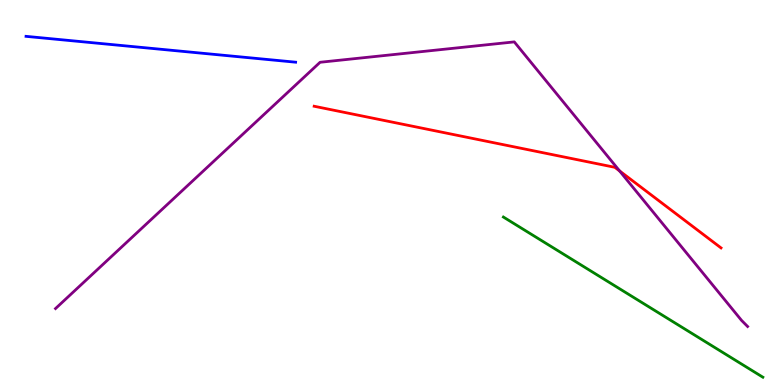[{'lines': ['blue', 'red'], 'intersections': []}, {'lines': ['green', 'red'], 'intersections': []}, {'lines': ['purple', 'red'], 'intersections': [{'x': 7.99, 'y': 5.56}]}, {'lines': ['blue', 'green'], 'intersections': []}, {'lines': ['blue', 'purple'], 'intersections': []}, {'lines': ['green', 'purple'], 'intersections': []}]